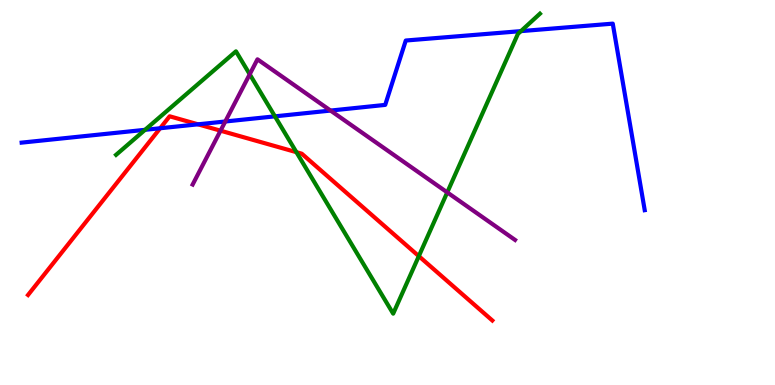[{'lines': ['blue', 'red'], 'intersections': [{'x': 2.07, 'y': 6.67}, {'x': 2.56, 'y': 6.77}]}, {'lines': ['green', 'red'], 'intersections': [{'x': 3.82, 'y': 6.05}, {'x': 5.4, 'y': 3.35}]}, {'lines': ['purple', 'red'], 'intersections': [{'x': 2.85, 'y': 6.61}]}, {'lines': ['blue', 'green'], 'intersections': [{'x': 1.87, 'y': 6.63}, {'x': 3.55, 'y': 6.98}, {'x': 6.72, 'y': 9.19}]}, {'lines': ['blue', 'purple'], 'intersections': [{'x': 2.91, 'y': 6.84}, {'x': 4.27, 'y': 7.13}]}, {'lines': ['green', 'purple'], 'intersections': [{'x': 3.22, 'y': 8.07}, {'x': 5.77, 'y': 5.0}]}]